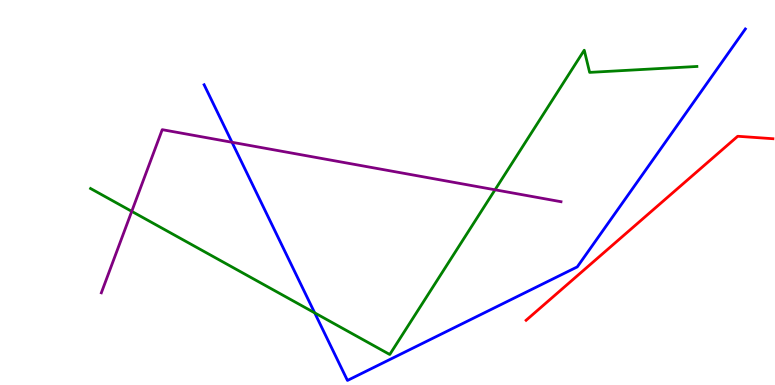[{'lines': ['blue', 'red'], 'intersections': []}, {'lines': ['green', 'red'], 'intersections': []}, {'lines': ['purple', 'red'], 'intersections': []}, {'lines': ['blue', 'green'], 'intersections': [{'x': 4.06, 'y': 1.87}]}, {'lines': ['blue', 'purple'], 'intersections': [{'x': 2.99, 'y': 6.3}]}, {'lines': ['green', 'purple'], 'intersections': [{'x': 1.7, 'y': 4.51}, {'x': 6.39, 'y': 5.07}]}]